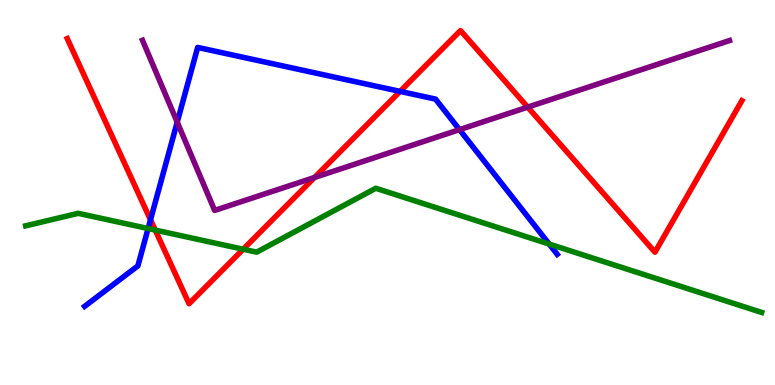[{'lines': ['blue', 'red'], 'intersections': [{'x': 1.94, 'y': 4.29}, {'x': 5.16, 'y': 7.63}]}, {'lines': ['green', 'red'], 'intersections': [{'x': 2.0, 'y': 4.02}, {'x': 3.14, 'y': 3.53}]}, {'lines': ['purple', 'red'], 'intersections': [{'x': 4.06, 'y': 5.39}, {'x': 6.81, 'y': 7.22}]}, {'lines': ['blue', 'green'], 'intersections': [{'x': 1.91, 'y': 4.06}, {'x': 7.09, 'y': 3.66}]}, {'lines': ['blue', 'purple'], 'intersections': [{'x': 2.29, 'y': 6.83}, {'x': 5.93, 'y': 6.63}]}, {'lines': ['green', 'purple'], 'intersections': []}]